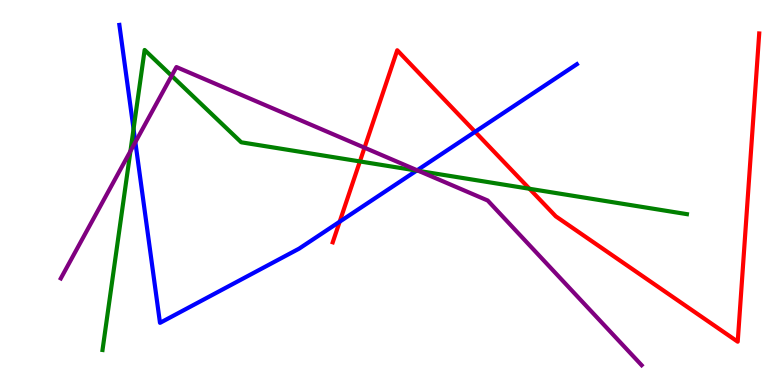[{'lines': ['blue', 'red'], 'intersections': [{'x': 4.38, 'y': 4.24}, {'x': 6.13, 'y': 6.58}]}, {'lines': ['green', 'red'], 'intersections': [{'x': 4.64, 'y': 5.81}, {'x': 6.83, 'y': 5.1}]}, {'lines': ['purple', 'red'], 'intersections': [{'x': 4.7, 'y': 6.16}]}, {'lines': ['blue', 'green'], 'intersections': [{'x': 1.72, 'y': 6.65}, {'x': 5.38, 'y': 5.57}]}, {'lines': ['blue', 'purple'], 'intersections': [{'x': 1.75, 'y': 6.31}, {'x': 5.38, 'y': 5.58}]}, {'lines': ['green', 'purple'], 'intersections': [{'x': 1.68, 'y': 6.07}, {'x': 2.21, 'y': 8.03}, {'x': 5.4, 'y': 5.56}]}]